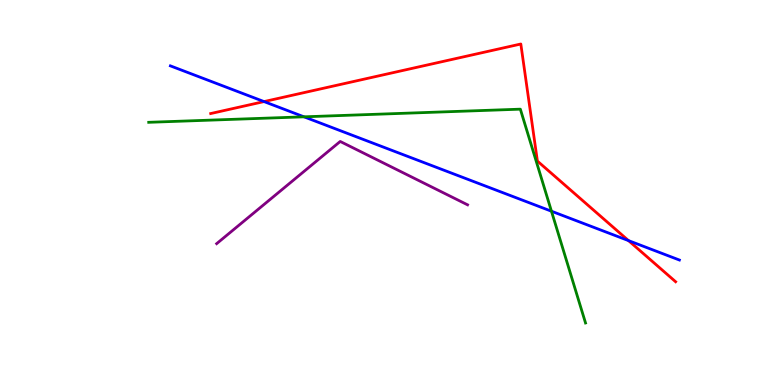[{'lines': ['blue', 'red'], 'intersections': [{'x': 3.41, 'y': 7.36}, {'x': 8.11, 'y': 3.75}]}, {'lines': ['green', 'red'], 'intersections': []}, {'lines': ['purple', 'red'], 'intersections': []}, {'lines': ['blue', 'green'], 'intersections': [{'x': 3.92, 'y': 6.97}, {'x': 7.12, 'y': 4.51}]}, {'lines': ['blue', 'purple'], 'intersections': []}, {'lines': ['green', 'purple'], 'intersections': []}]